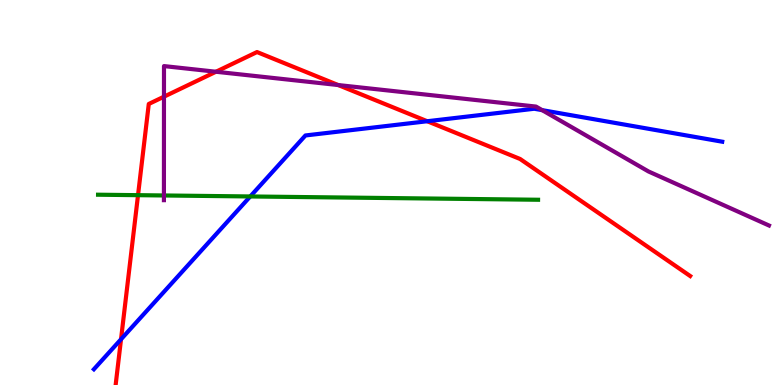[{'lines': ['blue', 'red'], 'intersections': [{'x': 1.56, 'y': 1.19}, {'x': 5.51, 'y': 6.85}]}, {'lines': ['green', 'red'], 'intersections': [{'x': 1.78, 'y': 4.93}]}, {'lines': ['purple', 'red'], 'intersections': [{'x': 2.12, 'y': 7.49}, {'x': 2.79, 'y': 8.14}, {'x': 4.36, 'y': 7.79}]}, {'lines': ['blue', 'green'], 'intersections': [{'x': 3.23, 'y': 4.9}]}, {'lines': ['blue', 'purple'], 'intersections': [{'x': 7.0, 'y': 7.14}]}, {'lines': ['green', 'purple'], 'intersections': [{'x': 2.12, 'y': 4.92}]}]